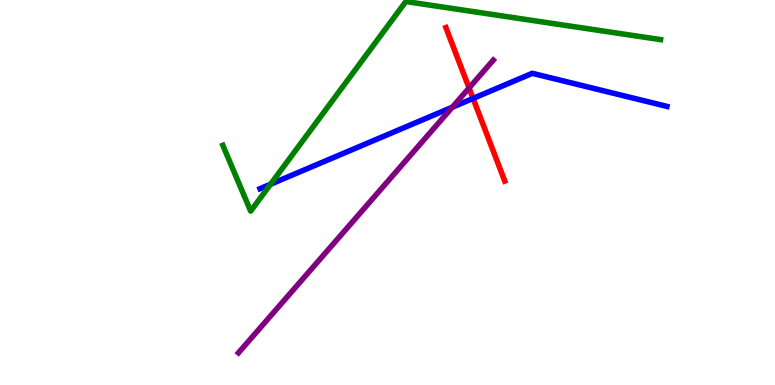[{'lines': ['blue', 'red'], 'intersections': [{'x': 6.1, 'y': 7.44}]}, {'lines': ['green', 'red'], 'intersections': []}, {'lines': ['purple', 'red'], 'intersections': [{'x': 6.05, 'y': 7.72}]}, {'lines': ['blue', 'green'], 'intersections': [{'x': 3.49, 'y': 5.22}]}, {'lines': ['blue', 'purple'], 'intersections': [{'x': 5.84, 'y': 7.22}]}, {'lines': ['green', 'purple'], 'intersections': []}]